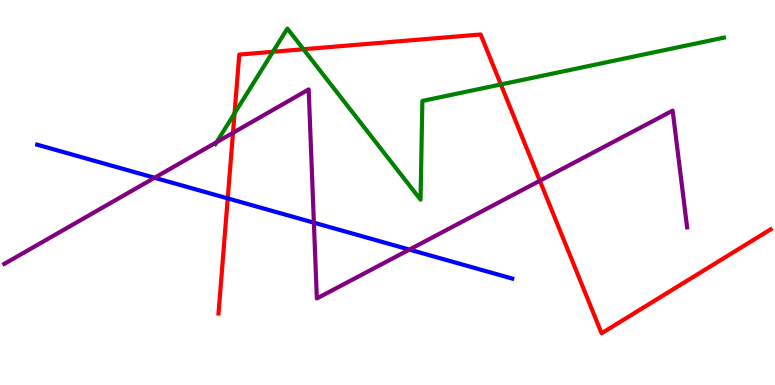[{'lines': ['blue', 'red'], 'intersections': [{'x': 2.94, 'y': 4.85}]}, {'lines': ['green', 'red'], 'intersections': [{'x': 3.03, 'y': 7.06}, {'x': 3.52, 'y': 8.65}, {'x': 3.92, 'y': 8.72}, {'x': 6.46, 'y': 7.81}]}, {'lines': ['purple', 'red'], 'intersections': [{'x': 3.01, 'y': 6.55}, {'x': 6.97, 'y': 5.31}]}, {'lines': ['blue', 'green'], 'intersections': []}, {'lines': ['blue', 'purple'], 'intersections': [{'x': 1.99, 'y': 5.38}, {'x': 4.05, 'y': 4.22}, {'x': 5.28, 'y': 3.52}]}, {'lines': ['green', 'purple'], 'intersections': [{'x': 2.79, 'y': 6.31}]}]